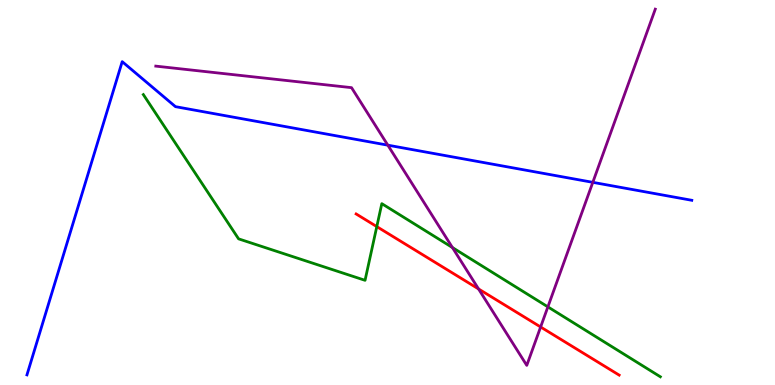[{'lines': ['blue', 'red'], 'intersections': []}, {'lines': ['green', 'red'], 'intersections': [{'x': 4.86, 'y': 4.11}]}, {'lines': ['purple', 'red'], 'intersections': [{'x': 6.17, 'y': 2.49}, {'x': 6.98, 'y': 1.51}]}, {'lines': ['blue', 'green'], 'intersections': []}, {'lines': ['blue', 'purple'], 'intersections': [{'x': 5.0, 'y': 6.23}, {'x': 7.65, 'y': 5.26}]}, {'lines': ['green', 'purple'], 'intersections': [{'x': 5.84, 'y': 3.57}, {'x': 7.07, 'y': 2.03}]}]